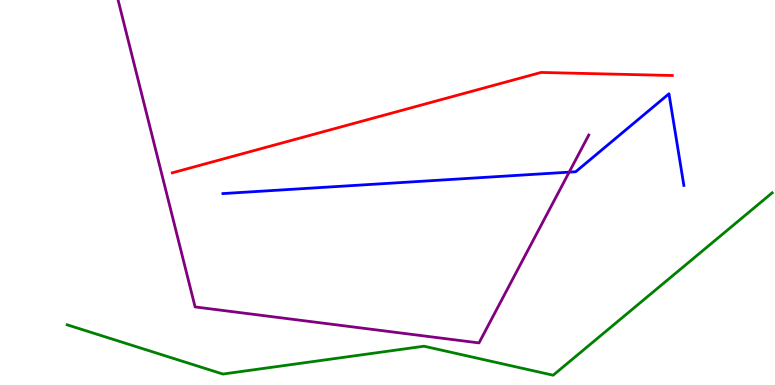[{'lines': ['blue', 'red'], 'intersections': []}, {'lines': ['green', 'red'], 'intersections': []}, {'lines': ['purple', 'red'], 'intersections': []}, {'lines': ['blue', 'green'], 'intersections': []}, {'lines': ['blue', 'purple'], 'intersections': [{'x': 7.34, 'y': 5.53}]}, {'lines': ['green', 'purple'], 'intersections': []}]